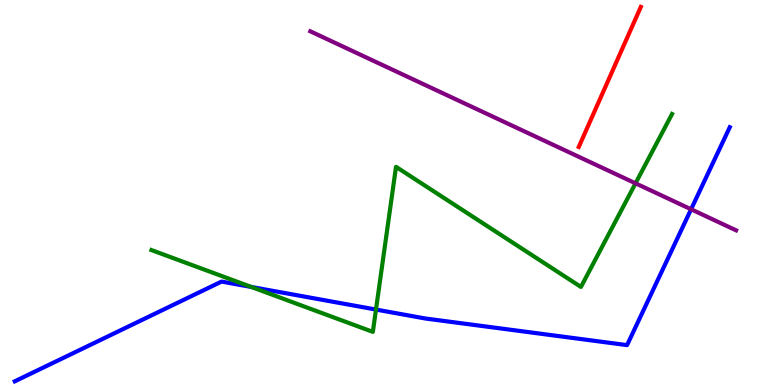[{'lines': ['blue', 'red'], 'intersections': []}, {'lines': ['green', 'red'], 'intersections': []}, {'lines': ['purple', 'red'], 'intersections': []}, {'lines': ['blue', 'green'], 'intersections': [{'x': 3.24, 'y': 2.55}, {'x': 4.85, 'y': 1.96}]}, {'lines': ['blue', 'purple'], 'intersections': [{'x': 8.92, 'y': 4.56}]}, {'lines': ['green', 'purple'], 'intersections': [{'x': 8.2, 'y': 5.24}]}]